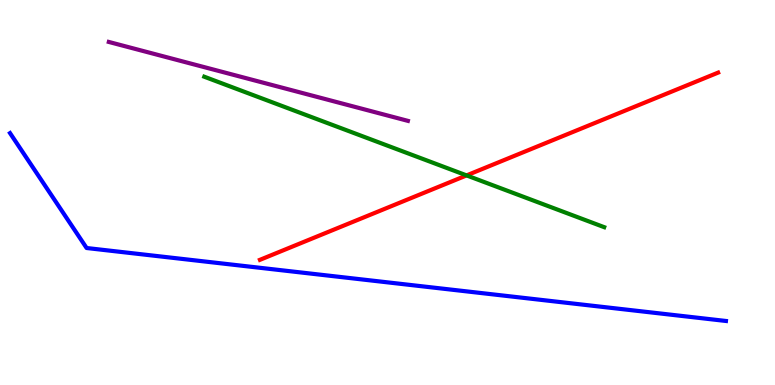[{'lines': ['blue', 'red'], 'intersections': []}, {'lines': ['green', 'red'], 'intersections': [{'x': 6.02, 'y': 5.44}]}, {'lines': ['purple', 'red'], 'intersections': []}, {'lines': ['blue', 'green'], 'intersections': []}, {'lines': ['blue', 'purple'], 'intersections': []}, {'lines': ['green', 'purple'], 'intersections': []}]